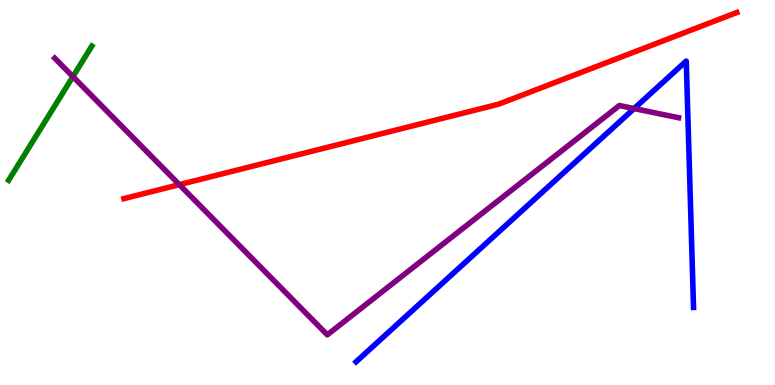[{'lines': ['blue', 'red'], 'intersections': []}, {'lines': ['green', 'red'], 'intersections': []}, {'lines': ['purple', 'red'], 'intersections': [{'x': 2.31, 'y': 5.2}]}, {'lines': ['blue', 'green'], 'intersections': []}, {'lines': ['blue', 'purple'], 'intersections': [{'x': 8.18, 'y': 7.18}]}, {'lines': ['green', 'purple'], 'intersections': [{'x': 0.941, 'y': 8.01}]}]